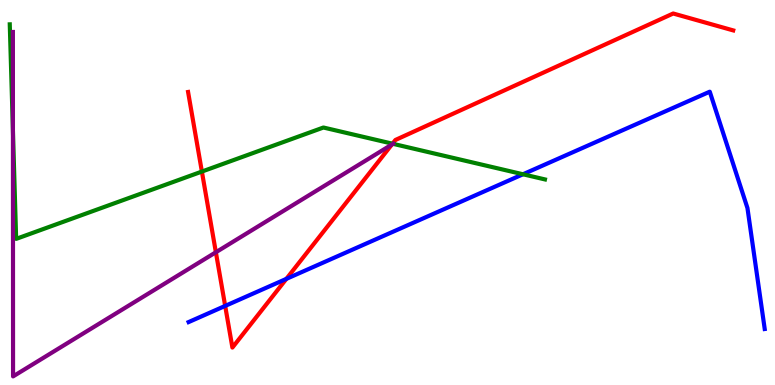[{'lines': ['blue', 'red'], 'intersections': [{'x': 2.91, 'y': 2.05}, {'x': 3.69, 'y': 2.76}]}, {'lines': ['green', 'red'], 'intersections': [{'x': 2.6, 'y': 5.54}, {'x': 5.06, 'y': 6.27}]}, {'lines': ['purple', 'red'], 'intersections': [{'x': 2.79, 'y': 3.45}, {'x': 5.06, 'y': 6.25}]}, {'lines': ['blue', 'green'], 'intersections': [{'x': 6.75, 'y': 5.47}]}, {'lines': ['blue', 'purple'], 'intersections': []}, {'lines': ['green', 'purple'], 'intersections': [{'x': 0.167, 'y': 6.59}, {'x': 5.07, 'y': 6.26}]}]